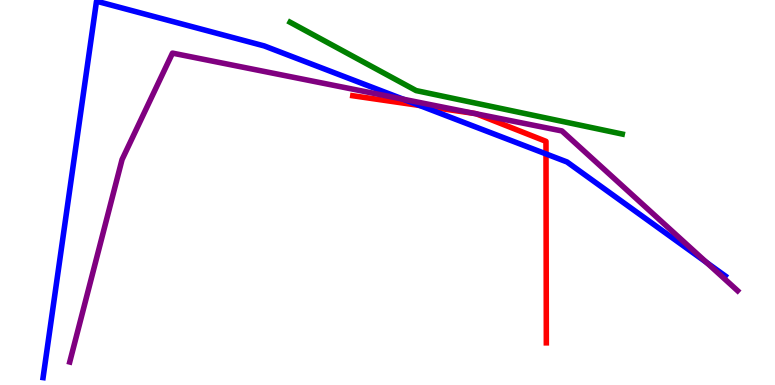[{'lines': ['blue', 'red'], 'intersections': [{'x': 5.41, 'y': 7.26}, {'x': 7.05, 'y': 6.0}]}, {'lines': ['green', 'red'], 'intersections': []}, {'lines': ['purple', 'red'], 'intersections': [{'x': 6.12, 'y': 7.05}, {'x': 6.15, 'y': 7.04}]}, {'lines': ['blue', 'green'], 'intersections': []}, {'lines': ['blue', 'purple'], 'intersections': [{'x': 5.21, 'y': 7.42}, {'x': 9.12, 'y': 3.18}]}, {'lines': ['green', 'purple'], 'intersections': []}]